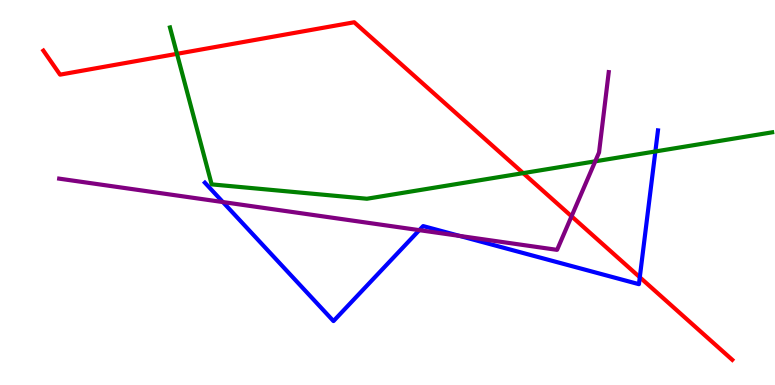[{'lines': ['blue', 'red'], 'intersections': [{'x': 8.26, 'y': 2.8}]}, {'lines': ['green', 'red'], 'intersections': [{'x': 2.28, 'y': 8.6}, {'x': 6.75, 'y': 5.5}]}, {'lines': ['purple', 'red'], 'intersections': [{'x': 7.37, 'y': 4.38}]}, {'lines': ['blue', 'green'], 'intersections': [{'x': 8.46, 'y': 6.07}]}, {'lines': ['blue', 'purple'], 'intersections': [{'x': 2.88, 'y': 4.75}, {'x': 5.41, 'y': 4.02}, {'x': 5.93, 'y': 3.87}]}, {'lines': ['green', 'purple'], 'intersections': [{'x': 7.68, 'y': 5.81}]}]